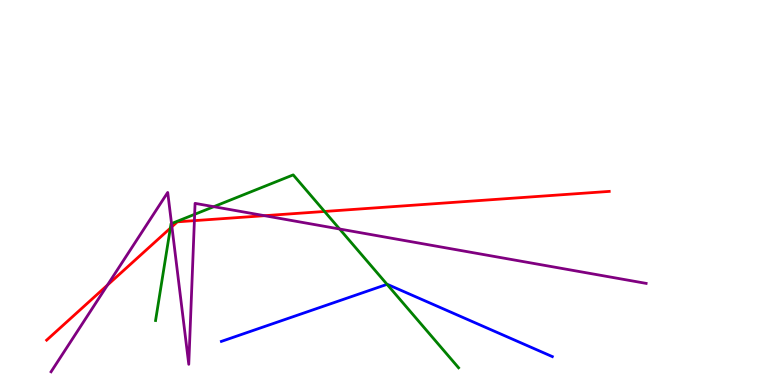[{'lines': ['blue', 'red'], 'intersections': []}, {'lines': ['green', 'red'], 'intersections': [{'x': 2.2, 'y': 4.07}, {'x': 4.19, 'y': 4.51}]}, {'lines': ['purple', 'red'], 'intersections': [{'x': 1.39, 'y': 2.59}, {'x': 2.22, 'y': 4.11}, {'x': 2.51, 'y': 4.27}, {'x': 3.41, 'y': 4.4}]}, {'lines': ['blue', 'green'], 'intersections': [{'x': 4.99, 'y': 2.61}]}, {'lines': ['blue', 'purple'], 'intersections': []}, {'lines': ['green', 'purple'], 'intersections': [{'x': 2.21, 'y': 4.19}, {'x': 2.51, 'y': 4.43}, {'x': 2.76, 'y': 4.63}, {'x': 4.38, 'y': 4.05}]}]